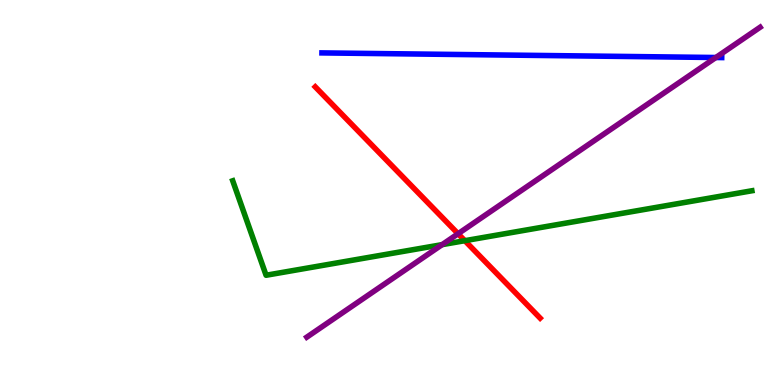[{'lines': ['blue', 'red'], 'intersections': []}, {'lines': ['green', 'red'], 'intersections': [{'x': 6.0, 'y': 3.75}]}, {'lines': ['purple', 'red'], 'intersections': [{'x': 5.91, 'y': 3.93}]}, {'lines': ['blue', 'green'], 'intersections': []}, {'lines': ['blue', 'purple'], 'intersections': [{'x': 9.24, 'y': 8.51}]}, {'lines': ['green', 'purple'], 'intersections': [{'x': 5.7, 'y': 3.65}]}]